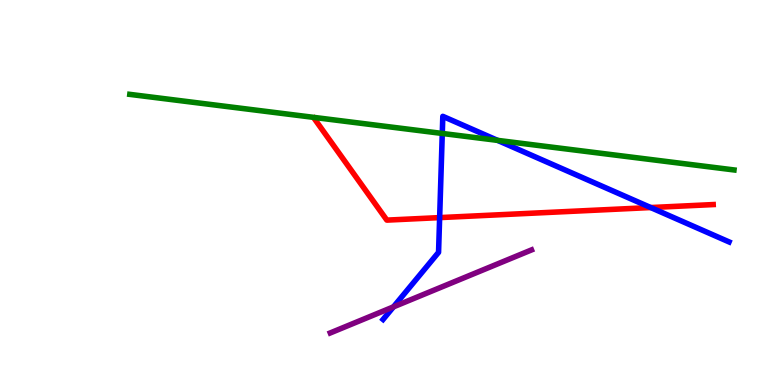[{'lines': ['blue', 'red'], 'intersections': [{'x': 5.67, 'y': 4.35}, {'x': 8.4, 'y': 4.61}]}, {'lines': ['green', 'red'], 'intersections': []}, {'lines': ['purple', 'red'], 'intersections': []}, {'lines': ['blue', 'green'], 'intersections': [{'x': 5.71, 'y': 6.53}, {'x': 6.42, 'y': 6.35}]}, {'lines': ['blue', 'purple'], 'intersections': [{'x': 5.08, 'y': 2.03}]}, {'lines': ['green', 'purple'], 'intersections': []}]